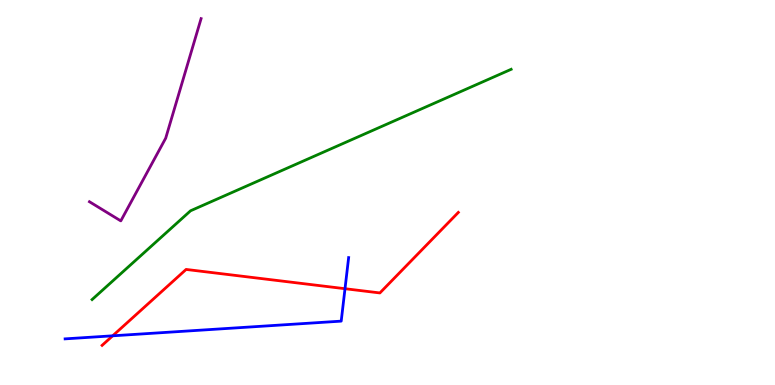[{'lines': ['blue', 'red'], 'intersections': [{'x': 1.45, 'y': 1.28}, {'x': 4.45, 'y': 2.5}]}, {'lines': ['green', 'red'], 'intersections': []}, {'lines': ['purple', 'red'], 'intersections': []}, {'lines': ['blue', 'green'], 'intersections': []}, {'lines': ['blue', 'purple'], 'intersections': []}, {'lines': ['green', 'purple'], 'intersections': []}]